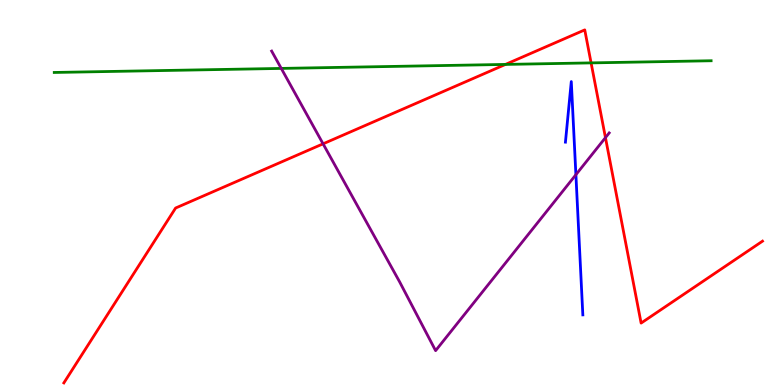[{'lines': ['blue', 'red'], 'intersections': []}, {'lines': ['green', 'red'], 'intersections': [{'x': 6.52, 'y': 8.33}, {'x': 7.63, 'y': 8.37}]}, {'lines': ['purple', 'red'], 'intersections': [{'x': 4.17, 'y': 6.26}, {'x': 7.81, 'y': 6.43}]}, {'lines': ['blue', 'green'], 'intersections': []}, {'lines': ['blue', 'purple'], 'intersections': [{'x': 7.43, 'y': 5.46}]}, {'lines': ['green', 'purple'], 'intersections': [{'x': 3.63, 'y': 8.22}]}]